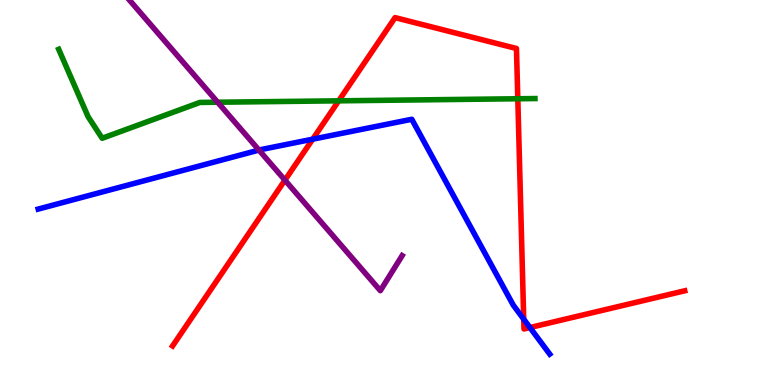[{'lines': ['blue', 'red'], 'intersections': [{'x': 4.03, 'y': 6.38}, {'x': 6.76, 'y': 1.71}, {'x': 6.84, 'y': 1.49}]}, {'lines': ['green', 'red'], 'intersections': [{'x': 4.37, 'y': 7.38}, {'x': 6.68, 'y': 7.43}]}, {'lines': ['purple', 'red'], 'intersections': [{'x': 3.68, 'y': 5.32}]}, {'lines': ['blue', 'green'], 'intersections': []}, {'lines': ['blue', 'purple'], 'intersections': [{'x': 3.34, 'y': 6.1}]}, {'lines': ['green', 'purple'], 'intersections': [{'x': 2.81, 'y': 7.34}]}]